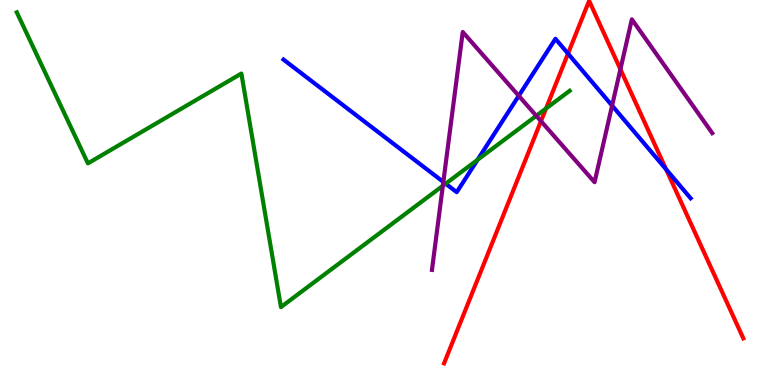[{'lines': ['blue', 'red'], 'intersections': [{'x': 7.33, 'y': 8.61}, {'x': 8.59, 'y': 5.6}]}, {'lines': ['green', 'red'], 'intersections': [{'x': 7.05, 'y': 7.18}]}, {'lines': ['purple', 'red'], 'intersections': [{'x': 6.98, 'y': 6.85}, {'x': 8.01, 'y': 8.2}]}, {'lines': ['blue', 'green'], 'intersections': [{'x': 5.75, 'y': 5.23}, {'x': 6.16, 'y': 5.85}]}, {'lines': ['blue', 'purple'], 'intersections': [{'x': 5.72, 'y': 5.27}, {'x': 6.69, 'y': 7.51}, {'x': 7.9, 'y': 7.26}]}, {'lines': ['green', 'purple'], 'intersections': [{'x': 5.71, 'y': 5.17}, {'x': 6.92, 'y': 6.99}]}]